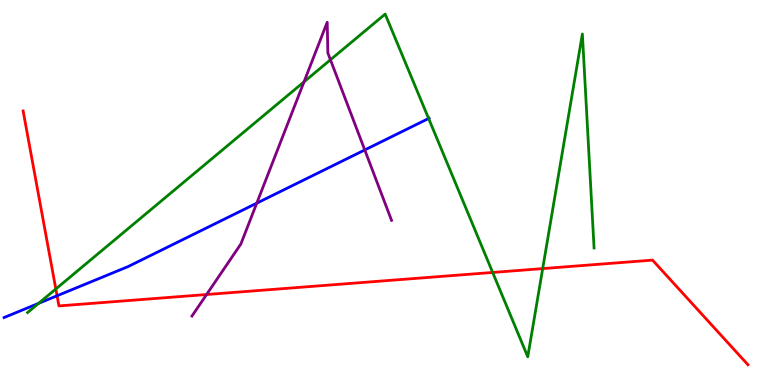[{'lines': ['blue', 'red'], 'intersections': [{'x': 0.736, 'y': 2.32}]}, {'lines': ['green', 'red'], 'intersections': [{'x': 0.72, 'y': 2.49}, {'x': 6.36, 'y': 2.92}, {'x': 7.0, 'y': 3.02}]}, {'lines': ['purple', 'red'], 'intersections': [{'x': 2.67, 'y': 2.35}]}, {'lines': ['blue', 'green'], 'intersections': [{'x': 0.498, 'y': 2.12}, {'x': 5.53, 'y': 6.92}]}, {'lines': ['blue', 'purple'], 'intersections': [{'x': 3.31, 'y': 4.72}, {'x': 4.71, 'y': 6.11}]}, {'lines': ['green', 'purple'], 'intersections': [{'x': 3.92, 'y': 7.87}, {'x': 4.26, 'y': 8.45}]}]